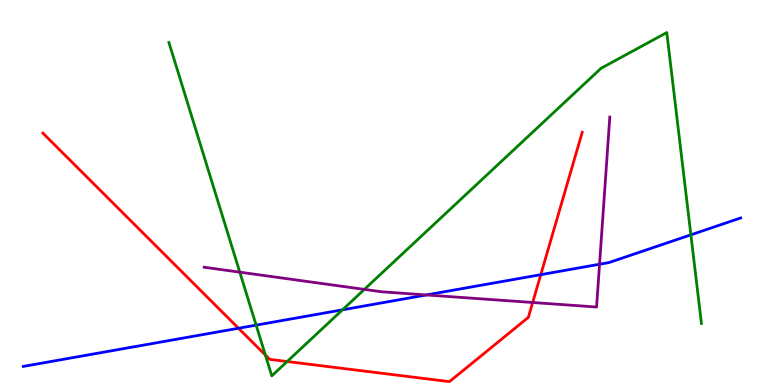[{'lines': ['blue', 'red'], 'intersections': [{'x': 3.08, 'y': 1.47}, {'x': 6.98, 'y': 2.87}]}, {'lines': ['green', 'red'], 'intersections': [{'x': 3.42, 'y': 0.778}, {'x': 3.71, 'y': 0.61}]}, {'lines': ['purple', 'red'], 'intersections': [{'x': 6.87, 'y': 2.14}]}, {'lines': ['blue', 'green'], 'intersections': [{'x': 3.3, 'y': 1.55}, {'x': 4.42, 'y': 1.95}, {'x': 8.91, 'y': 3.9}]}, {'lines': ['blue', 'purple'], 'intersections': [{'x': 5.5, 'y': 2.34}, {'x': 7.74, 'y': 3.14}]}, {'lines': ['green', 'purple'], 'intersections': [{'x': 3.09, 'y': 2.93}, {'x': 4.7, 'y': 2.48}]}]